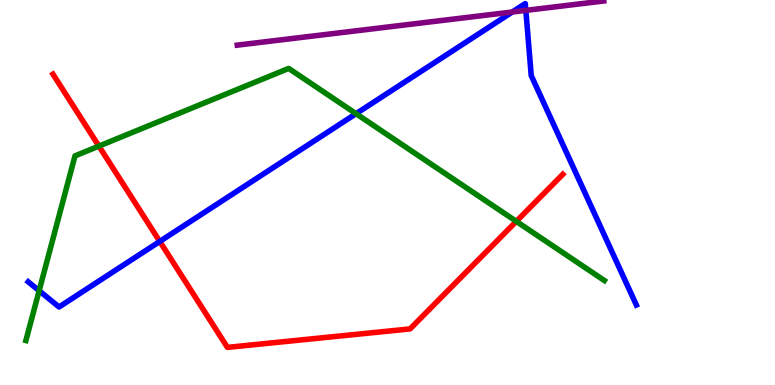[{'lines': ['blue', 'red'], 'intersections': [{'x': 2.06, 'y': 3.73}]}, {'lines': ['green', 'red'], 'intersections': [{'x': 1.28, 'y': 6.2}, {'x': 6.66, 'y': 4.25}]}, {'lines': ['purple', 'red'], 'intersections': []}, {'lines': ['blue', 'green'], 'intersections': [{'x': 0.505, 'y': 2.45}, {'x': 4.59, 'y': 7.05}]}, {'lines': ['blue', 'purple'], 'intersections': [{'x': 6.61, 'y': 9.69}, {'x': 6.79, 'y': 9.73}]}, {'lines': ['green', 'purple'], 'intersections': []}]